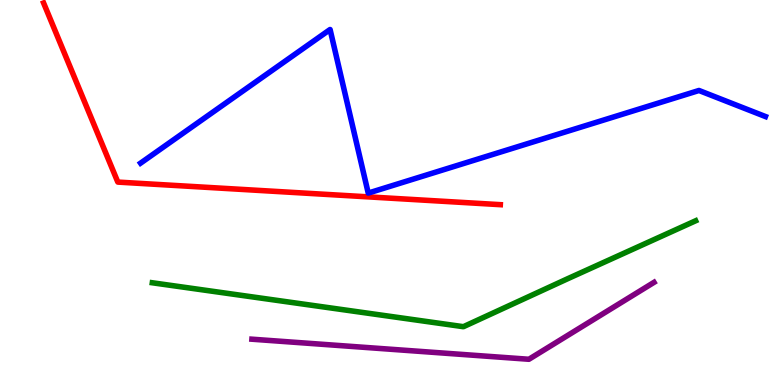[{'lines': ['blue', 'red'], 'intersections': []}, {'lines': ['green', 'red'], 'intersections': []}, {'lines': ['purple', 'red'], 'intersections': []}, {'lines': ['blue', 'green'], 'intersections': []}, {'lines': ['blue', 'purple'], 'intersections': []}, {'lines': ['green', 'purple'], 'intersections': []}]